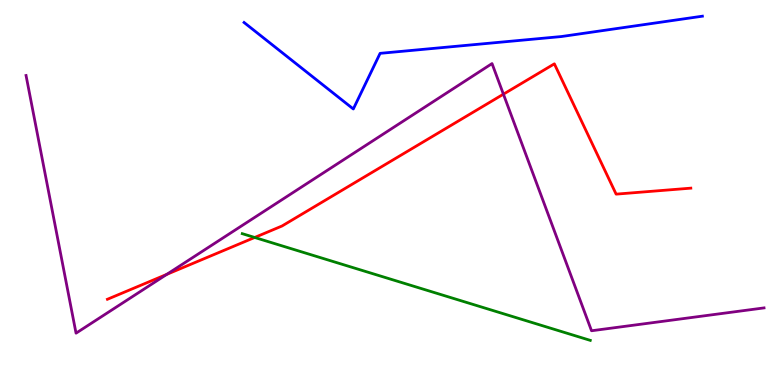[{'lines': ['blue', 'red'], 'intersections': []}, {'lines': ['green', 'red'], 'intersections': [{'x': 3.29, 'y': 3.83}]}, {'lines': ['purple', 'red'], 'intersections': [{'x': 2.15, 'y': 2.87}, {'x': 6.5, 'y': 7.55}]}, {'lines': ['blue', 'green'], 'intersections': []}, {'lines': ['blue', 'purple'], 'intersections': []}, {'lines': ['green', 'purple'], 'intersections': []}]